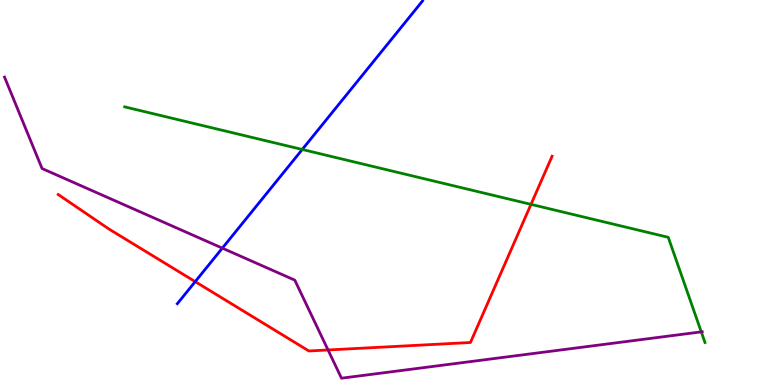[{'lines': ['blue', 'red'], 'intersections': [{'x': 2.52, 'y': 2.68}]}, {'lines': ['green', 'red'], 'intersections': [{'x': 6.85, 'y': 4.69}]}, {'lines': ['purple', 'red'], 'intersections': [{'x': 4.23, 'y': 0.91}]}, {'lines': ['blue', 'green'], 'intersections': [{'x': 3.9, 'y': 6.12}]}, {'lines': ['blue', 'purple'], 'intersections': [{'x': 2.87, 'y': 3.55}]}, {'lines': ['green', 'purple'], 'intersections': [{'x': 9.05, 'y': 1.38}]}]